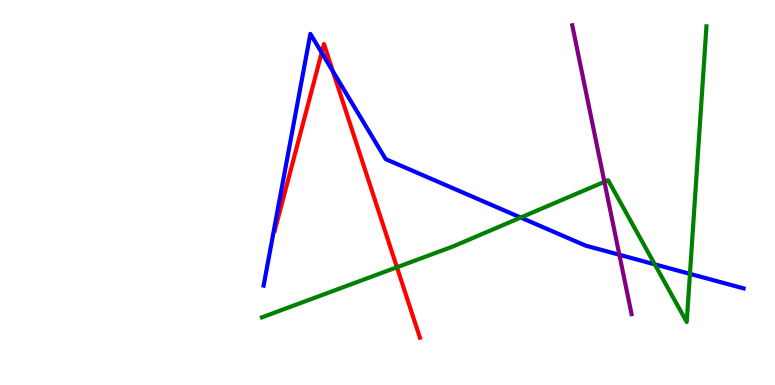[{'lines': ['blue', 'red'], 'intersections': [{'x': 4.15, 'y': 8.63}, {'x': 4.3, 'y': 8.15}]}, {'lines': ['green', 'red'], 'intersections': [{'x': 5.12, 'y': 3.06}]}, {'lines': ['purple', 'red'], 'intersections': []}, {'lines': ['blue', 'green'], 'intersections': [{'x': 6.72, 'y': 4.35}, {'x': 8.45, 'y': 3.13}, {'x': 8.9, 'y': 2.89}]}, {'lines': ['blue', 'purple'], 'intersections': [{'x': 7.99, 'y': 3.38}]}, {'lines': ['green', 'purple'], 'intersections': [{'x': 7.8, 'y': 5.28}]}]